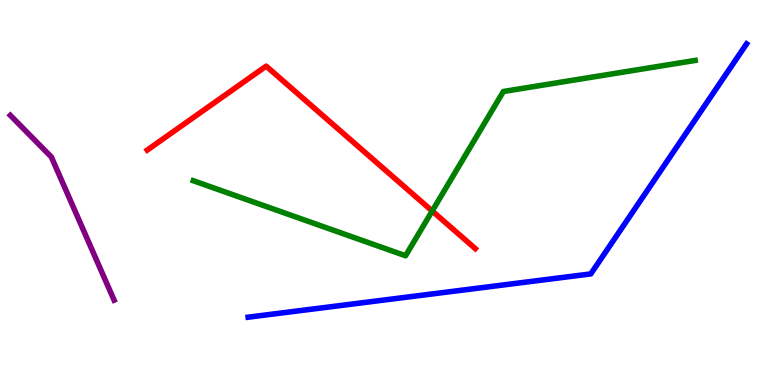[{'lines': ['blue', 'red'], 'intersections': []}, {'lines': ['green', 'red'], 'intersections': [{'x': 5.58, 'y': 4.52}]}, {'lines': ['purple', 'red'], 'intersections': []}, {'lines': ['blue', 'green'], 'intersections': []}, {'lines': ['blue', 'purple'], 'intersections': []}, {'lines': ['green', 'purple'], 'intersections': []}]